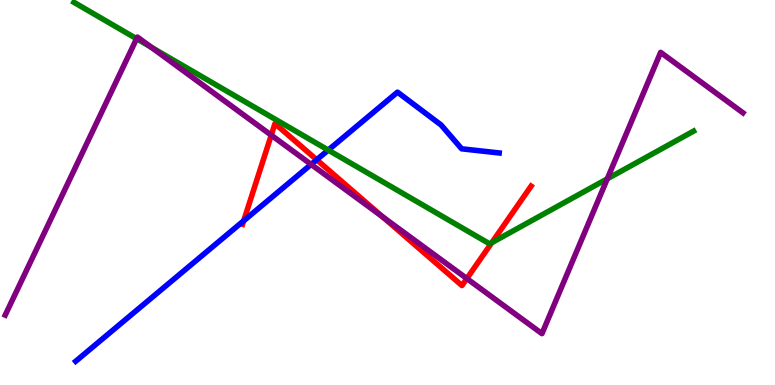[{'lines': ['blue', 'red'], 'intersections': [{'x': 3.14, 'y': 4.27}, {'x': 4.09, 'y': 5.85}]}, {'lines': ['green', 'red'], 'intersections': [{'x': 6.35, 'y': 3.7}]}, {'lines': ['purple', 'red'], 'intersections': [{'x': 3.5, 'y': 6.49}, {'x': 4.94, 'y': 4.37}, {'x': 6.02, 'y': 2.76}]}, {'lines': ['blue', 'green'], 'intersections': [{'x': 4.24, 'y': 6.1}]}, {'lines': ['blue', 'purple'], 'intersections': [{'x': 4.01, 'y': 5.73}]}, {'lines': ['green', 'purple'], 'intersections': [{'x': 1.76, 'y': 8.99}, {'x': 1.95, 'y': 8.77}, {'x': 7.84, 'y': 5.35}]}]